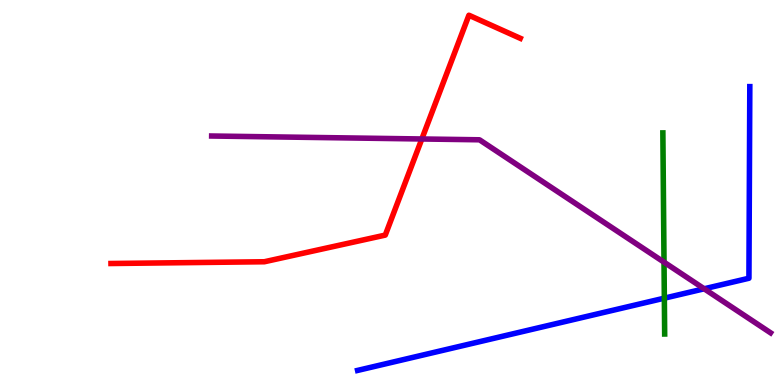[{'lines': ['blue', 'red'], 'intersections': []}, {'lines': ['green', 'red'], 'intersections': []}, {'lines': ['purple', 'red'], 'intersections': [{'x': 5.44, 'y': 6.39}]}, {'lines': ['blue', 'green'], 'intersections': [{'x': 8.57, 'y': 2.26}]}, {'lines': ['blue', 'purple'], 'intersections': [{'x': 9.09, 'y': 2.5}]}, {'lines': ['green', 'purple'], 'intersections': [{'x': 8.57, 'y': 3.19}]}]